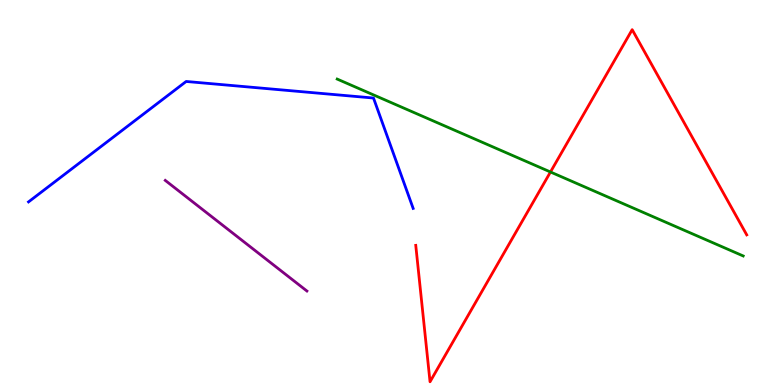[{'lines': ['blue', 'red'], 'intersections': []}, {'lines': ['green', 'red'], 'intersections': [{'x': 7.1, 'y': 5.53}]}, {'lines': ['purple', 'red'], 'intersections': []}, {'lines': ['blue', 'green'], 'intersections': []}, {'lines': ['blue', 'purple'], 'intersections': []}, {'lines': ['green', 'purple'], 'intersections': []}]